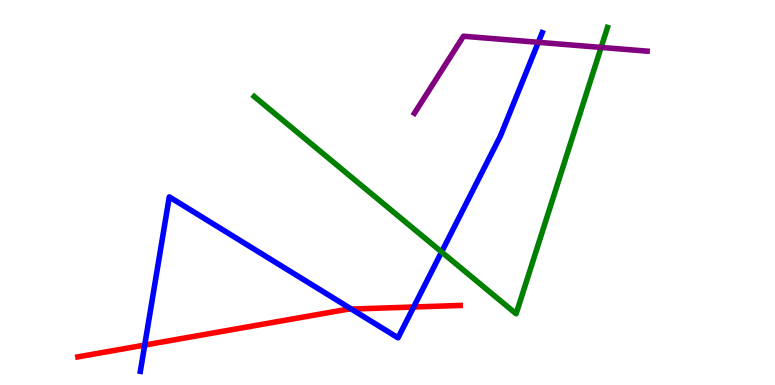[{'lines': ['blue', 'red'], 'intersections': [{'x': 1.87, 'y': 1.04}, {'x': 4.53, 'y': 1.97}, {'x': 5.34, 'y': 2.03}]}, {'lines': ['green', 'red'], 'intersections': []}, {'lines': ['purple', 'red'], 'intersections': []}, {'lines': ['blue', 'green'], 'intersections': [{'x': 5.7, 'y': 3.46}]}, {'lines': ['blue', 'purple'], 'intersections': [{'x': 6.95, 'y': 8.9}]}, {'lines': ['green', 'purple'], 'intersections': [{'x': 7.76, 'y': 8.77}]}]